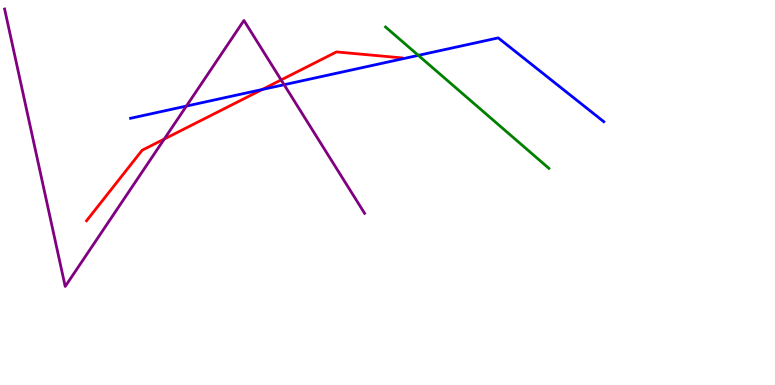[{'lines': ['blue', 'red'], 'intersections': [{'x': 3.38, 'y': 7.68}]}, {'lines': ['green', 'red'], 'intersections': []}, {'lines': ['purple', 'red'], 'intersections': [{'x': 2.12, 'y': 6.39}, {'x': 3.63, 'y': 7.92}]}, {'lines': ['blue', 'green'], 'intersections': [{'x': 5.4, 'y': 8.56}]}, {'lines': ['blue', 'purple'], 'intersections': [{'x': 2.41, 'y': 7.24}, {'x': 3.67, 'y': 7.8}]}, {'lines': ['green', 'purple'], 'intersections': []}]